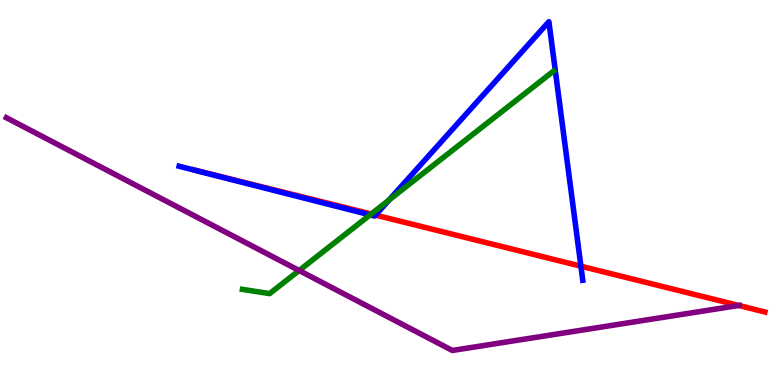[{'lines': ['blue', 'red'], 'intersections': [{'x': 4.85, 'y': 4.41}, {'x': 7.5, 'y': 3.09}]}, {'lines': ['green', 'red'], 'intersections': [{'x': 4.79, 'y': 4.44}]}, {'lines': ['purple', 'red'], 'intersections': [{'x': 9.53, 'y': 2.07}]}, {'lines': ['blue', 'green'], 'intersections': [{'x': 4.78, 'y': 4.42}, {'x': 5.02, 'y': 4.81}]}, {'lines': ['blue', 'purple'], 'intersections': []}, {'lines': ['green', 'purple'], 'intersections': [{'x': 3.86, 'y': 2.97}]}]